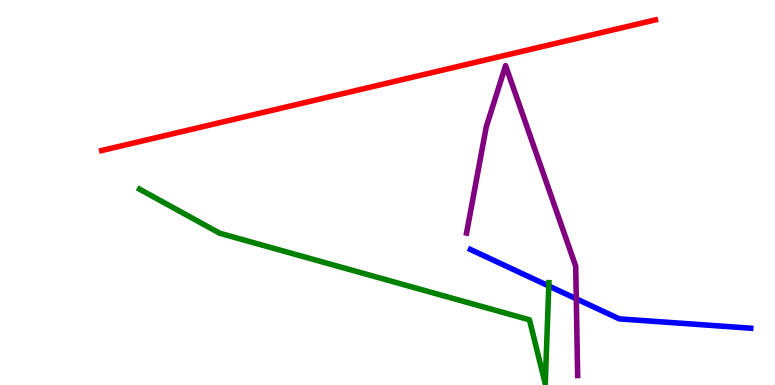[{'lines': ['blue', 'red'], 'intersections': []}, {'lines': ['green', 'red'], 'intersections': []}, {'lines': ['purple', 'red'], 'intersections': []}, {'lines': ['blue', 'green'], 'intersections': [{'x': 7.08, 'y': 2.57}]}, {'lines': ['blue', 'purple'], 'intersections': [{'x': 7.44, 'y': 2.24}]}, {'lines': ['green', 'purple'], 'intersections': []}]